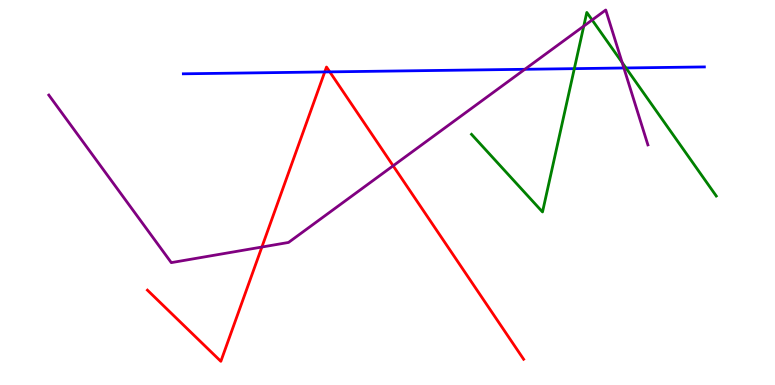[{'lines': ['blue', 'red'], 'intersections': [{'x': 4.19, 'y': 8.13}, {'x': 4.26, 'y': 8.13}]}, {'lines': ['green', 'red'], 'intersections': []}, {'lines': ['purple', 'red'], 'intersections': [{'x': 3.38, 'y': 3.58}, {'x': 5.07, 'y': 5.69}]}, {'lines': ['blue', 'green'], 'intersections': [{'x': 7.41, 'y': 8.22}, {'x': 8.08, 'y': 8.23}]}, {'lines': ['blue', 'purple'], 'intersections': [{'x': 6.77, 'y': 8.2}, {'x': 8.05, 'y': 8.23}]}, {'lines': ['green', 'purple'], 'intersections': [{'x': 7.53, 'y': 9.32}, {'x': 7.64, 'y': 9.48}, {'x': 8.03, 'y': 8.37}]}]